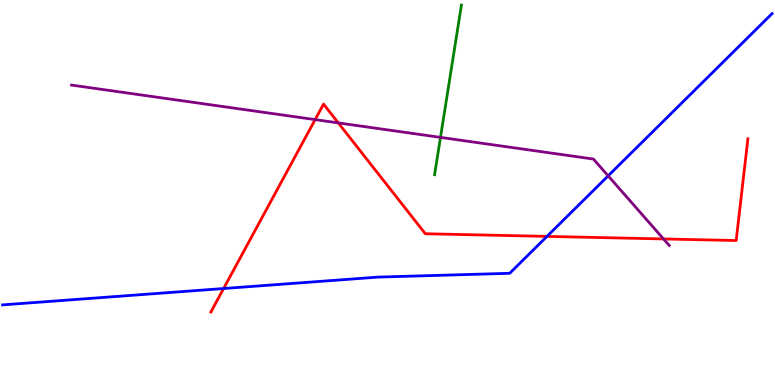[{'lines': ['blue', 'red'], 'intersections': [{'x': 2.89, 'y': 2.51}, {'x': 7.06, 'y': 3.86}]}, {'lines': ['green', 'red'], 'intersections': []}, {'lines': ['purple', 'red'], 'intersections': [{'x': 4.07, 'y': 6.89}, {'x': 4.36, 'y': 6.81}, {'x': 8.56, 'y': 3.79}]}, {'lines': ['blue', 'green'], 'intersections': []}, {'lines': ['blue', 'purple'], 'intersections': [{'x': 7.85, 'y': 5.43}]}, {'lines': ['green', 'purple'], 'intersections': [{'x': 5.68, 'y': 6.43}]}]